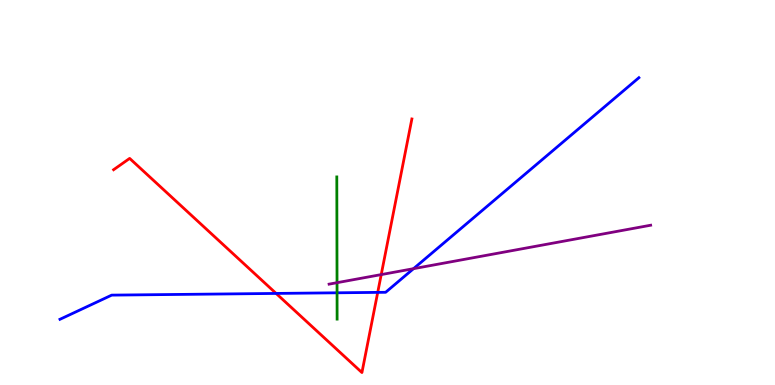[{'lines': ['blue', 'red'], 'intersections': [{'x': 3.56, 'y': 2.38}, {'x': 4.87, 'y': 2.41}]}, {'lines': ['green', 'red'], 'intersections': []}, {'lines': ['purple', 'red'], 'intersections': [{'x': 4.92, 'y': 2.87}]}, {'lines': ['blue', 'green'], 'intersections': [{'x': 4.35, 'y': 2.39}]}, {'lines': ['blue', 'purple'], 'intersections': [{'x': 5.34, 'y': 3.02}]}, {'lines': ['green', 'purple'], 'intersections': [{'x': 4.35, 'y': 2.66}]}]